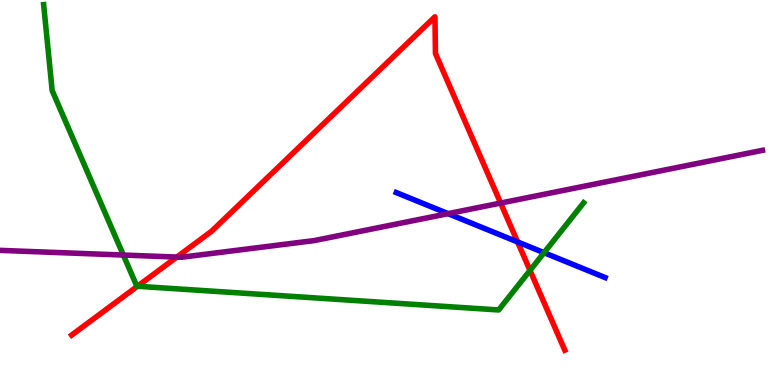[{'lines': ['blue', 'red'], 'intersections': [{'x': 6.68, 'y': 3.72}]}, {'lines': ['green', 'red'], 'intersections': [{'x': 1.77, 'y': 2.56}, {'x': 6.84, 'y': 2.98}]}, {'lines': ['purple', 'red'], 'intersections': [{'x': 2.28, 'y': 3.32}, {'x': 6.46, 'y': 4.73}]}, {'lines': ['blue', 'green'], 'intersections': [{'x': 7.02, 'y': 3.44}]}, {'lines': ['blue', 'purple'], 'intersections': [{'x': 5.78, 'y': 4.45}]}, {'lines': ['green', 'purple'], 'intersections': [{'x': 1.59, 'y': 3.38}]}]